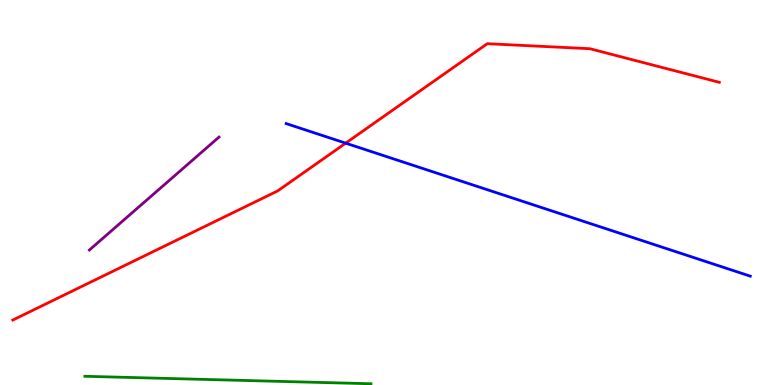[{'lines': ['blue', 'red'], 'intersections': [{'x': 4.46, 'y': 6.28}]}, {'lines': ['green', 'red'], 'intersections': []}, {'lines': ['purple', 'red'], 'intersections': []}, {'lines': ['blue', 'green'], 'intersections': []}, {'lines': ['blue', 'purple'], 'intersections': []}, {'lines': ['green', 'purple'], 'intersections': []}]